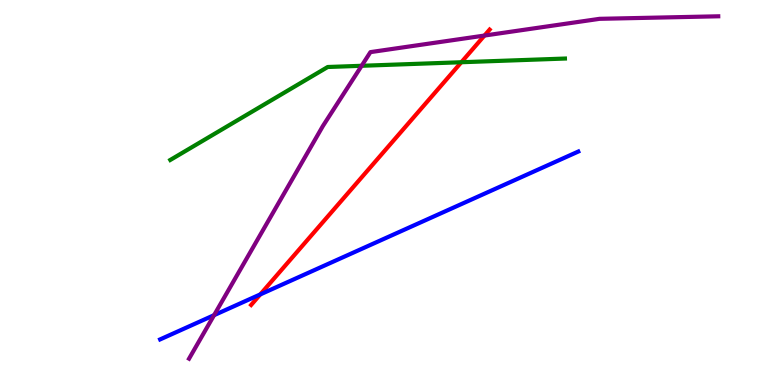[{'lines': ['blue', 'red'], 'intersections': [{'x': 3.36, 'y': 2.35}]}, {'lines': ['green', 'red'], 'intersections': [{'x': 5.95, 'y': 8.38}]}, {'lines': ['purple', 'red'], 'intersections': [{'x': 6.25, 'y': 9.08}]}, {'lines': ['blue', 'green'], 'intersections': []}, {'lines': ['blue', 'purple'], 'intersections': [{'x': 2.76, 'y': 1.81}]}, {'lines': ['green', 'purple'], 'intersections': [{'x': 4.67, 'y': 8.29}]}]